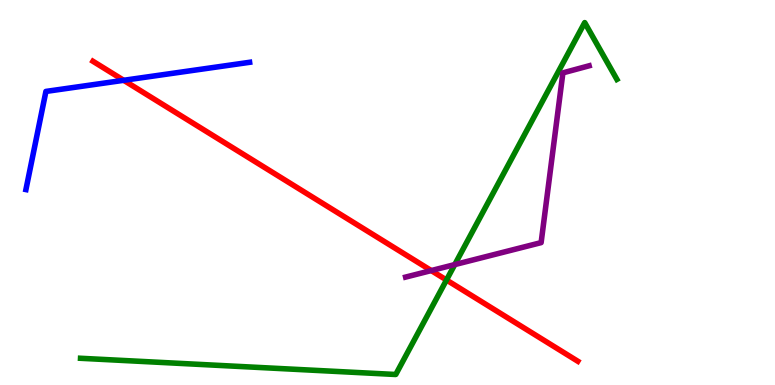[{'lines': ['blue', 'red'], 'intersections': [{'x': 1.6, 'y': 7.91}]}, {'lines': ['green', 'red'], 'intersections': [{'x': 5.76, 'y': 2.73}]}, {'lines': ['purple', 'red'], 'intersections': [{'x': 5.56, 'y': 2.97}]}, {'lines': ['blue', 'green'], 'intersections': []}, {'lines': ['blue', 'purple'], 'intersections': []}, {'lines': ['green', 'purple'], 'intersections': [{'x': 5.87, 'y': 3.13}]}]